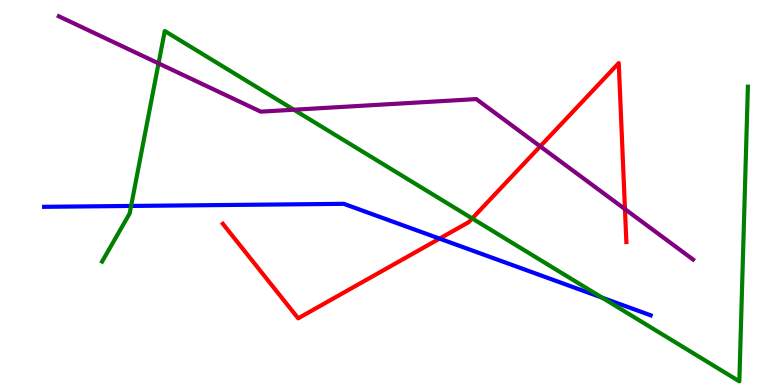[{'lines': ['blue', 'red'], 'intersections': [{'x': 5.67, 'y': 3.8}]}, {'lines': ['green', 'red'], 'intersections': [{'x': 6.09, 'y': 4.33}]}, {'lines': ['purple', 'red'], 'intersections': [{'x': 6.97, 'y': 6.2}, {'x': 8.06, 'y': 4.57}]}, {'lines': ['blue', 'green'], 'intersections': [{'x': 1.69, 'y': 4.65}, {'x': 7.77, 'y': 2.27}]}, {'lines': ['blue', 'purple'], 'intersections': []}, {'lines': ['green', 'purple'], 'intersections': [{'x': 2.05, 'y': 8.35}, {'x': 3.79, 'y': 7.15}]}]